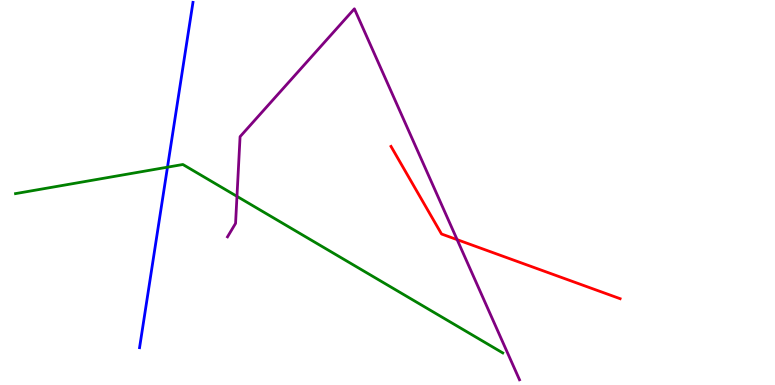[{'lines': ['blue', 'red'], 'intersections': []}, {'lines': ['green', 'red'], 'intersections': []}, {'lines': ['purple', 'red'], 'intersections': [{'x': 5.9, 'y': 3.78}]}, {'lines': ['blue', 'green'], 'intersections': [{'x': 2.16, 'y': 5.66}]}, {'lines': ['blue', 'purple'], 'intersections': []}, {'lines': ['green', 'purple'], 'intersections': [{'x': 3.06, 'y': 4.9}]}]